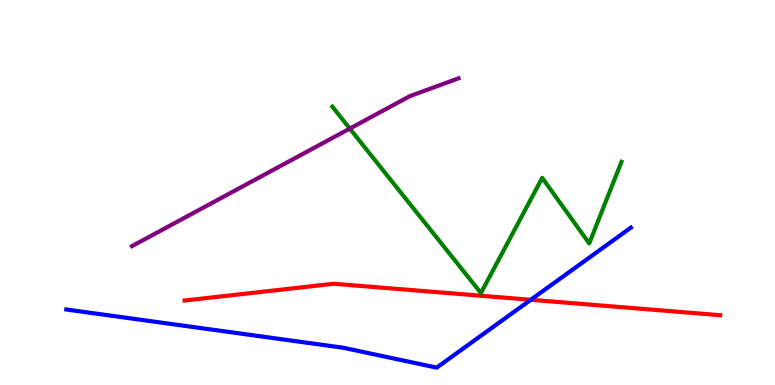[{'lines': ['blue', 'red'], 'intersections': [{'x': 6.85, 'y': 2.21}]}, {'lines': ['green', 'red'], 'intersections': []}, {'lines': ['purple', 'red'], 'intersections': []}, {'lines': ['blue', 'green'], 'intersections': []}, {'lines': ['blue', 'purple'], 'intersections': []}, {'lines': ['green', 'purple'], 'intersections': [{'x': 4.51, 'y': 6.66}]}]